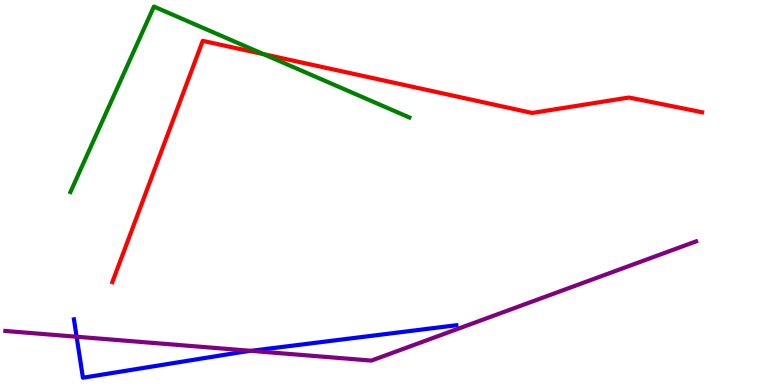[{'lines': ['blue', 'red'], 'intersections': []}, {'lines': ['green', 'red'], 'intersections': [{'x': 3.4, 'y': 8.59}]}, {'lines': ['purple', 'red'], 'intersections': []}, {'lines': ['blue', 'green'], 'intersections': []}, {'lines': ['blue', 'purple'], 'intersections': [{'x': 0.989, 'y': 1.25}, {'x': 3.24, 'y': 0.887}]}, {'lines': ['green', 'purple'], 'intersections': []}]